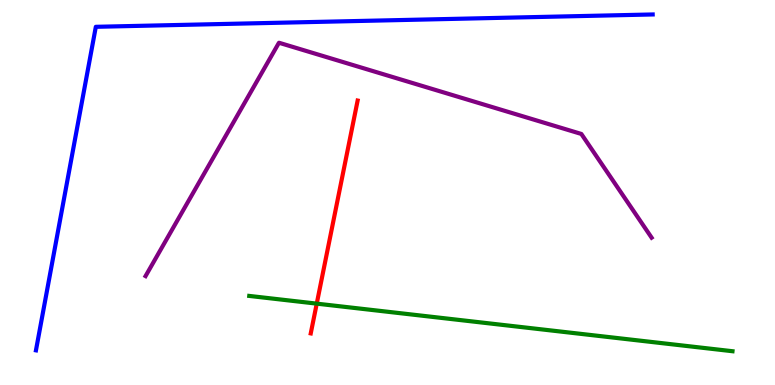[{'lines': ['blue', 'red'], 'intersections': []}, {'lines': ['green', 'red'], 'intersections': [{'x': 4.09, 'y': 2.11}]}, {'lines': ['purple', 'red'], 'intersections': []}, {'lines': ['blue', 'green'], 'intersections': []}, {'lines': ['blue', 'purple'], 'intersections': []}, {'lines': ['green', 'purple'], 'intersections': []}]